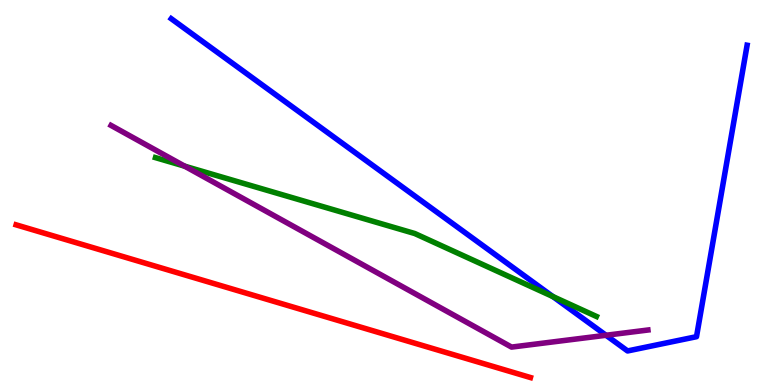[{'lines': ['blue', 'red'], 'intersections': []}, {'lines': ['green', 'red'], 'intersections': []}, {'lines': ['purple', 'red'], 'intersections': []}, {'lines': ['blue', 'green'], 'intersections': [{'x': 7.13, 'y': 2.3}]}, {'lines': ['blue', 'purple'], 'intersections': [{'x': 7.82, 'y': 1.29}]}, {'lines': ['green', 'purple'], 'intersections': [{'x': 2.38, 'y': 5.68}]}]